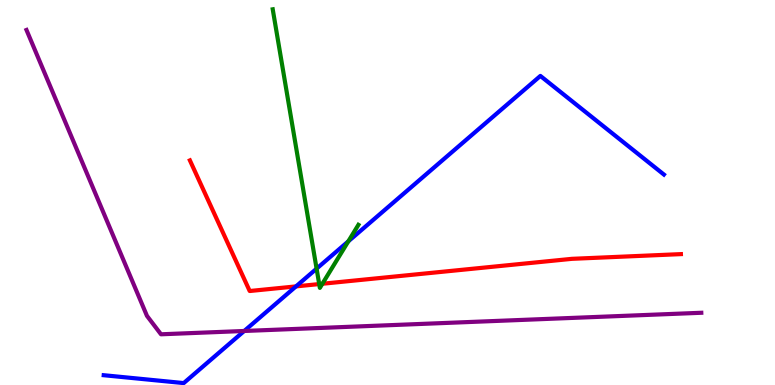[{'lines': ['blue', 'red'], 'intersections': [{'x': 3.82, 'y': 2.56}]}, {'lines': ['green', 'red'], 'intersections': [{'x': 4.12, 'y': 2.62}, {'x': 4.16, 'y': 2.63}]}, {'lines': ['purple', 'red'], 'intersections': []}, {'lines': ['blue', 'green'], 'intersections': [{'x': 4.09, 'y': 3.02}, {'x': 4.49, 'y': 3.73}]}, {'lines': ['blue', 'purple'], 'intersections': [{'x': 3.15, 'y': 1.4}]}, {'lines': ['green', 'purple'], 'intersections': []}]